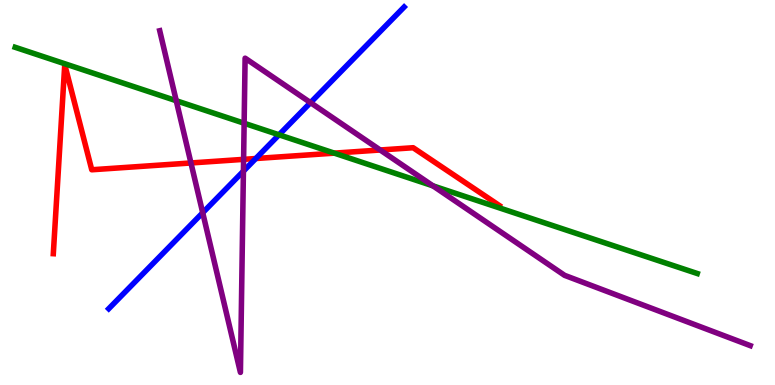[{'lines': ['blue', 'red'], 'intersections': [{'x': 3.3, 'y': 5.88}]}, {'lines': ['green', 'red'], 'intersections': [{'x': 4.31, 'y': 6.02}]}, {'lines': ['purple', 'red'], 'intersections': [{'x': 2.46, 'y': 5.77}, {'x': 3.14, 'y': 5.86}, {'x': 4.91, 'y': 6.1}]}, {'lines': ['blue', 'green'], 'intersections': [{'x': 3.6, 'y': 6.5}]}, {'lines': ['blue', 'purple'], 'intersections': [{'x': 2.62, 'y': 4.47}, {'x': 3.14, 'y': 5.55}, {'x': 4.01, 'y': 7.33}]}, {'lines': ['green', 'purple'], 'intersections': [{'x': 2.27, 'y': 7.38}, {'x': 3.15, 'y': 6.8}, {'x': 5.59, 'y': 5.17}]}]